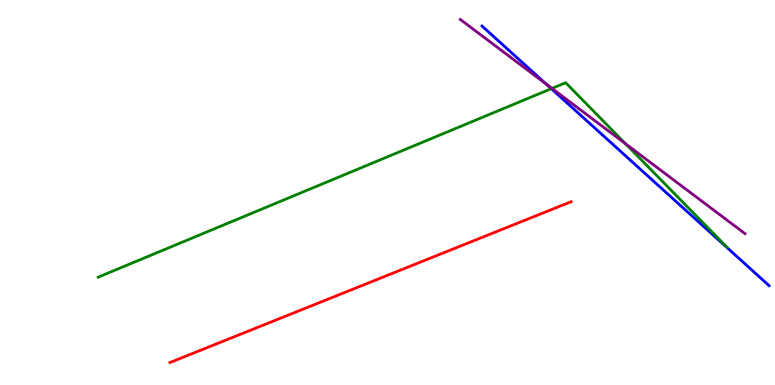[{'lines': ['blue', 'red'], 'intersections': []}, {'lines': ['green', 'red'], 'intersections': []}, {'lines': ['purple', 'red'], 'intersections': []}, {'lines': ['blue', 'green'], 'intersections': [{'x': 7.11, 'y': 7.7}]}, {'lines': ['blue', 'purple'], 'intersections': [{'x': 7.05, 'y': 7.82}]}, {'lines': ['green', 'purple'], 'intersections': [{'x': 7.12, 'y': 7.7}, {'x': 8.07, 'y': 6.26}]}]